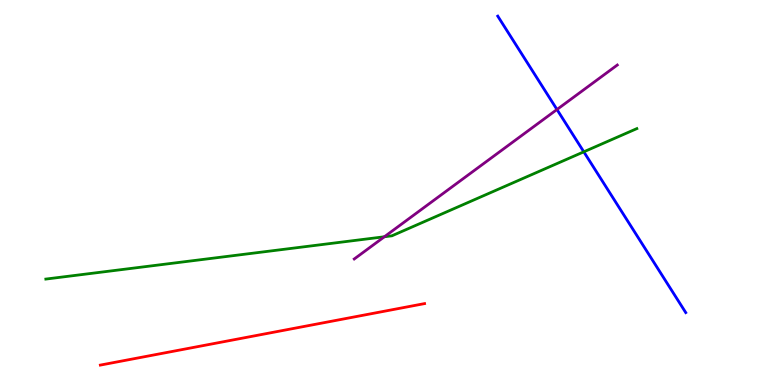[{'lines': ['blue', 'red'], 'intersections': []}, {'lines': ['green', 'red'], 'intersections': []}, {'lines': ['purple', 'red'], 'intersections': []}, {'lines': ['blue', 'green'], 'intersections': [{'x': 7.53, 'y': 6.06}]}, {'lines': ['blue', 'purple'], 'intersections': [{'x': 7.19, 'y': 7.16}]}, {'lines': ['green', 'purple'], 'intersections': [{'x': 4.96, 'y': 3.85}]}]